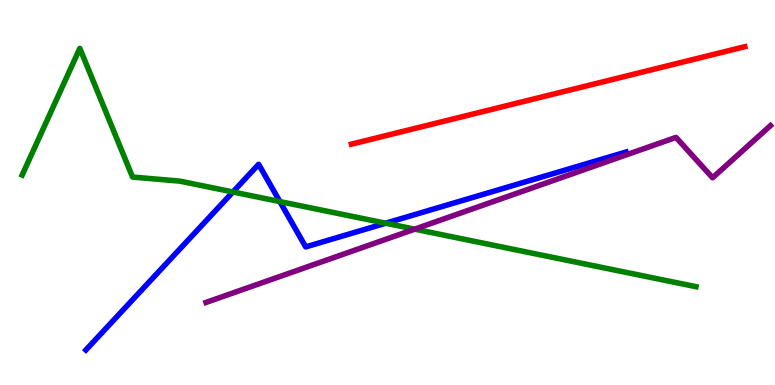[{'lines': ['blue', 'red'], 'intersections': []}, {'lines': ['green', 'red'], 'intersections': []}, {'lines': ['purple', 'red'], 'intersections': []}, {'lines': ['blue', 'green'], 'intersections': [{'x': 3.01, 'y': 5.01}, {'x': 3.61, 'y': 4.76}, {'x': 4.98, 'y': 4.2}]}, {'lines': ['blue', 'purple'], 'intersections': []}, {'lines': ['green', 'purple'], 'intersections': [{'x': 5.35, 'y': 4.05}]}]